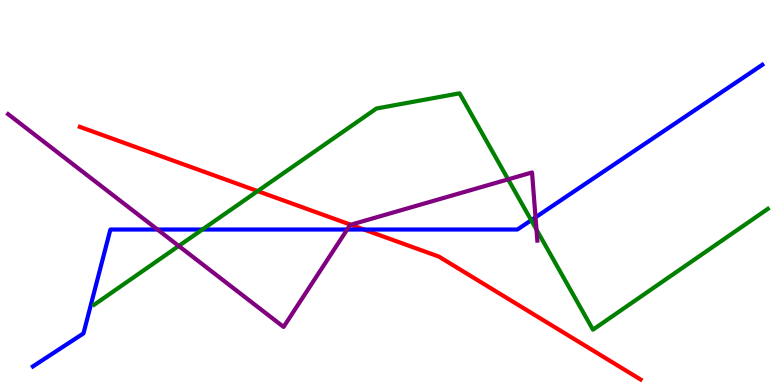[{'lines': ['blue', 'red'], 'intersections': [{'x': 4.7, 'y': 4.04}]}, {'lines': ['green', 'red'], 'intersections': [{'x': 3.32, 'y': 5.04}]}, {'lines': ['purple', 'red'], 'intersections': [{'x': 4.53, 'y': 4.16}]}, {'lines': ['blue', 'green'], 'intersections': [{'x': 2.61, 'y': 4.04}, {'x': 6.85, 'y': 4.28}]}, {'lines': ['blue', 'purple'], 'intersections': [{'x': 2.03, 'y': 4.04}, {'x': 4.48, 'y': 4.04}, {'x': 6.91, 'y': 4.36}]}, {'lines': ['green', 'purple'], 'intersections': [{'x': 2.31, 'y': 3.61}, {'x': 6.56, 'y': 5.34}, {'x': 6.92, 'y': 4.04}]}]